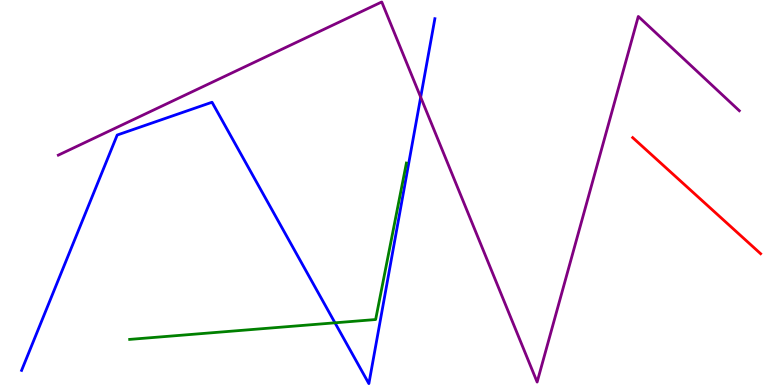[{'lines': ['blue', 'red'], 'intersections': []}, {'lines': ['green', 'red'], 'intersections': []}, {'lines': ['purple', 'red'], 'intersections': []}, {'lines': ['blue', 'green'], 'intersections': [{'x': 4.32, 'y': 1.62}]}, {'lines': ['blue', 'purple'], 'intersections': [{'x': 5.43, 'y': 7.48}]}, {'lines': ['green', 'purple'], 'intersections': []}]